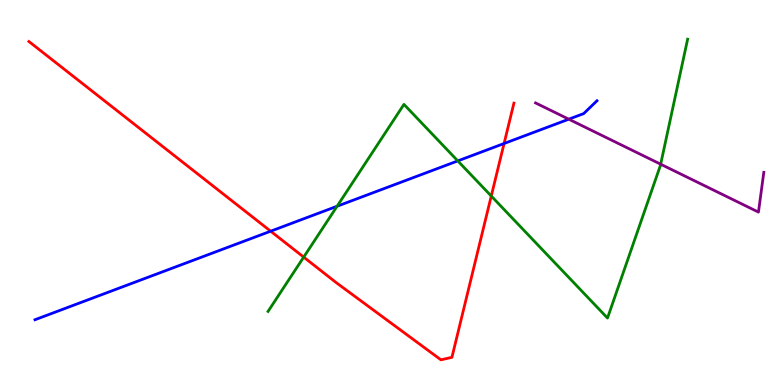[{'lines': ['blue', 'red'], 'intersections': [{'x': 3.49, 'y': 3.99}, {'x': 6.5, 'y': 6.27}]}, {'lines': ['green', 'red'], 'intersections': [{'x': 3.92, 'y': 3.32}, {'x': 6.34, 'y': 4.91}]}, {'lines': ['purple', 'red'], 'intersections': []}, {'lines': ['blue', 'green'], 'intersections': [{'x': 4.35, 'y': 4.64}, {'x': 5.91, 'y': 5.82}]}, {'lines': ['blue', 'purple'], 'intersections': [{'x': 7.34, 'y': 6.9}]}, {'lines': ['green', 'purple'], 'intersections': [{'x': 8.52, 'y': 5.73}]}]